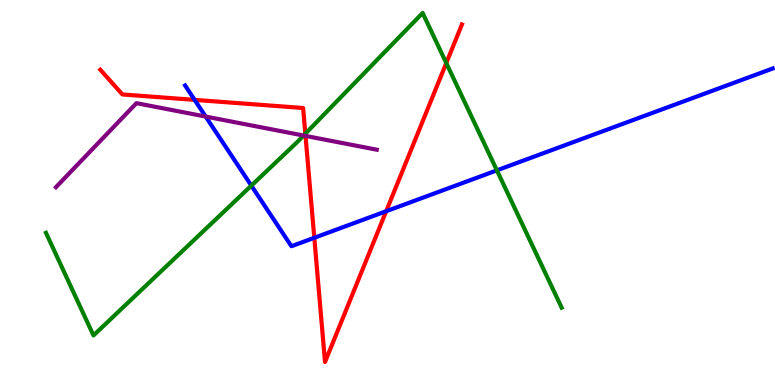[{'lines': ['blue', 'red'], 'intersections': [{'x': 2.51, 'y': 7.41}, {'x': 4.06, 'y': 3.82}, {'x': 4.98, 'y': 4.51}]}, {'lines': ['green', 'red'], 'intersections': [{'x': 3.94, 'y': 6.53}, {'x': 5.76, 'y': 8.36}]}, {'lines': ['purple', 'red'], 'intersections': [{'x': 3.94, 'y': 6.47}]}, {'lines': ['blue', 'green'], 'intersections': [{'x': 3.24, 'y': 5.18}, {'x': 6.41, 'y': 5.58}]}, {'lines': ['blue', 'purple'], 'intersections': [{'x': 2.65, 'y': 6.97}]}, {'lines': ['green', 'purple'], 'intersections': [{'x': 3.92, 'y': 6.48}]}]